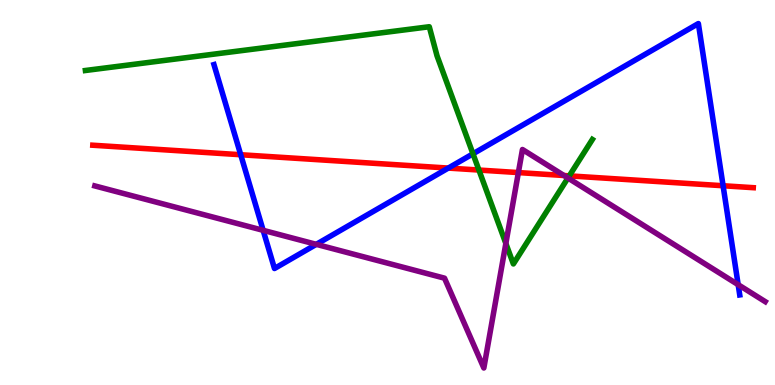[{'lines': ['blue', 'red'], 'intersections': [{'x': 3.11, 'y': 5.98}, {'x': 5.78, 'y': 5.63}, {'x': 9.33, 'y': 5.18}]}, {'lines': ['green', 'red'], 'intersections': [{'x': 6.18, 'y': 5.58}, {'x': 7.35, 'y': 5.43}]}, {'lines': ['purple', 'red'], 'intersections': [{'x': 6.69, 'y': 5.52}, {'x': 7.28, 'y': 5.44}]}, {'lines': ['blue', 'green'], 'intersections': [{'x': 6.1, 'y': 6.01}]}, {'lines': ['blue', 'purple'], 'intersections': [{'x': 3.4, 'y': 4.02}, {'x': 4.08, 'y': 3.65}, {'x': 9.52, 'y': 2.61}]}, {'lines': ['green', 'purple'], 'intersections': [{'x': 6.53, 'y': 3.68}, {'x': 7.33, 'y': 5.38}]}]